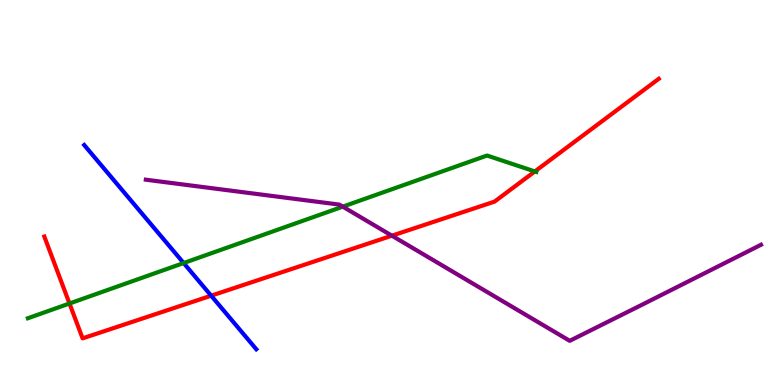[{'lines': ['blue', 'red'], 'intersections': [{'x': 2.72, 'y': 2.32}]}, {'lines': ['green', 'red'], 'intersections': [{'x': 0.897, 'y': 2.12}, {'x': 6.9, 'y': 5.55}]}, {'lines': ['purple', 'red'], 'intersections': [{'x': 5.06, 'y': 3.88}]}, {'lines': ['blue', 'green'], 'intersections': [{'x': 2.37, 'y': 3.17}]}, {'lines': ['blue', 'purple'], 'intersections': []}, {'lines': ['green', 'purple'], 'intersections': [{'x': 4.42, 'y': 4.63}]}]